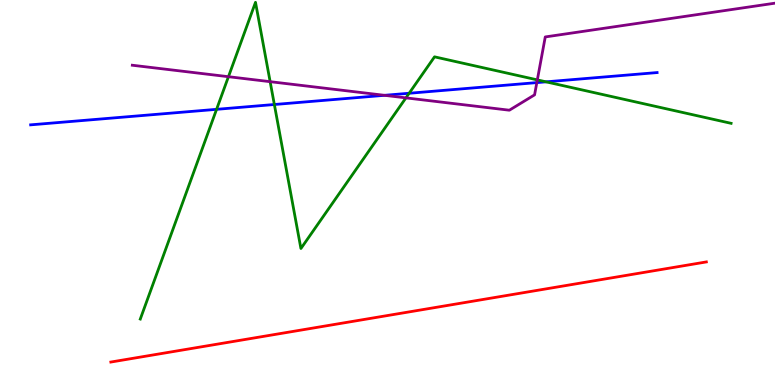[{'lines': ['blue', 'red'], 'intersections': []}, {'lines': ['green', 'red'], 'intersections': []}, {'lines': ['purple', 'red'], 'intersections': []}, {'lines': ['blue', 'green'], 'intersections': [{'x': 2.79, 'y': 7.16}, {'x': 3.54, 'y': 7.29}, {'x': 5.28, 'y': 7.58}, {'x': 7.05, 'y': 7.87}]}, {'lines': ['blue', 'purple'], 'intersections': [{'x': 4.96, 'y': 7.52}, {'x': 6.93, 'y': 7.85}]}, {'lines': ['green', 'purple'], 'intersections': [{'x': 2.95, 'y': 8.01}, {'x': 3.49, 'y': 7.88}, {'x': 5.24, 'y': 7.46}, {'x': 6.93, 'y': 7.93}]}]